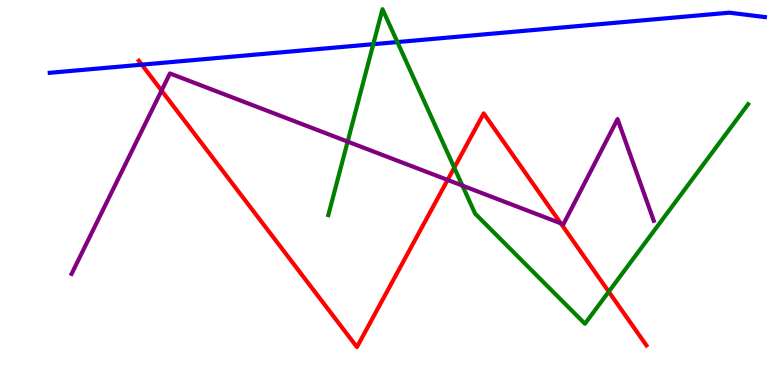[{'lines': ['blue', 'red'], 'intersections': [{'x': 1.83, 'y': 8.32}]}, {'lines': ['green', 'red'], 'intersections': [{'x': 5.86, 'y': 5.65}, {'x': 7.85, 'y': 2.42}]}, {'lines': ['purple', 'red'], 'intersections': [{'x': 2.08, 'y': 7.65}, {'x': 5.78, 'y': 5.33}, {'x': 7.24, 'y': 4.2}]}, {'lines': ['blue', 'green'], 'intersections': [{'x': 4.82, 'y': 8.85}, {'x': 5.13, 'y': 8.91}]}, {'lines': ['blue', 'purple'], 'intersections': []}, {'lines': ['green', 'purple'], 'intersections': [{'x': 4.49, 'y': 6.32}, {'x': 5.97, 'y': 5.18}]}]